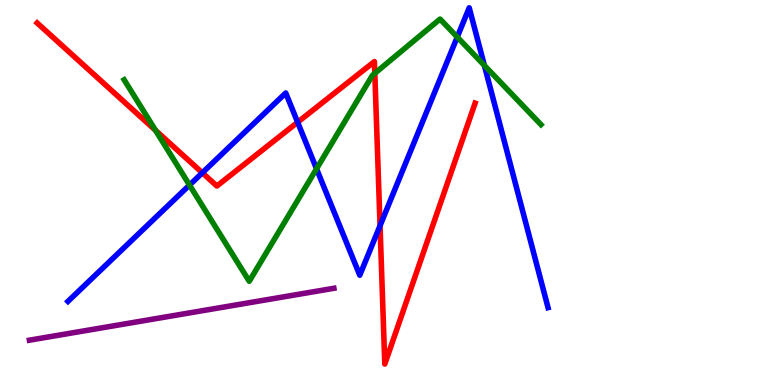[{'lines': ['blue', 'red'], 'intersections': [{'x': 2.61, 'y': 5.51}, {'x': 3.84, 'y': 6.83}, {'x': 4.9, 'y': 4.14}]}, {'lines': ['green', 'red'], 'intersections': [{'x': 2.01, 'y': 6.61}, {'x': 4.84, 'y': 8.1}]}, {'lines': ['purple', 'red'], 'intersections': []}, {'lines': ['blue', 'green'], 'intersections': [{'x': 2.45, 'y': 5.19}, {'x': 4.08, 'y': 5.62}, {'x': 5.9, 'y': 9.04}, {'x': 6.25, 'y': 8.3}]}, {'lines': ['blue', 'purple'], 'intersections': []}, {'lines': ['green', 'purple'], 'intersections': []}]